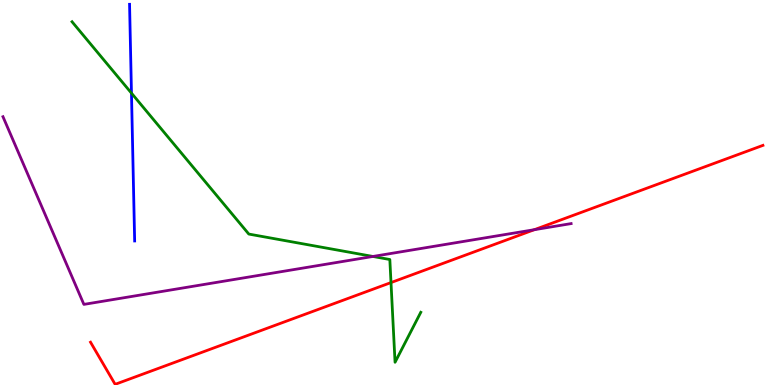[{'lines': ['blue', 'red'], 'intersections': []}, {'lines': ['green', 'red'], 'intersections': [{'x': 5.05, 'y': 2.66}]}, {'lines': ['purple', 'red'], 'intersections': [{'x': 6.89, 'y': 4.03}]}, {'lines': ['blue', 'green'], 'intersections': [{'x': 1.7, 'y': 7.58}]}, {'lines': ['blue', 'purple'], 'intersections': []}, {'lines': ['green', 'purple'], 'intersections': [{'x': 4.81, 'y': 3.34}]}]